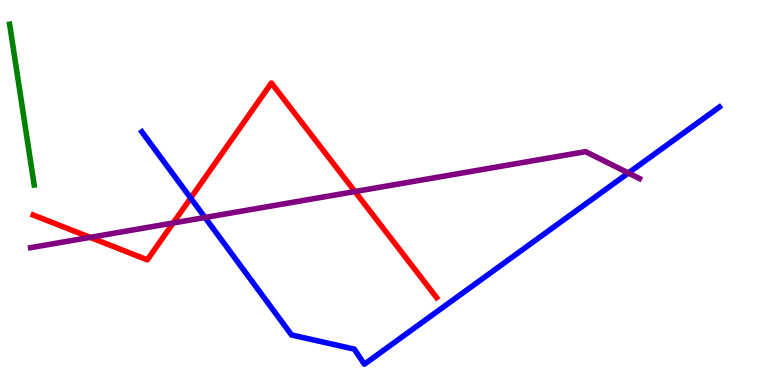[{'lines': ['blue', 'red'], 'intersections': [{'x': 2.46, 'y': 4.86}]}, {'lines': ['green', 'red'], 'intersections': []}, {'lines': ['purple', 'red'], 'intersections': [{'x': 1.16, 'y': 3.83}, {'x': 2.23, 'y': 4.21}, {'x': 4.58, 'y': 5.02}]}, {'lines': ['blue', 'green'], 'intersections': []}, {'lines': ['blue', 'purple'], 'intersections': [{'x': 2.65, 'y': 4.35}, {'x': 8.11, 'y': 5.51}]}, {'lines': ['green', 'purple'], 'intersections': []}]